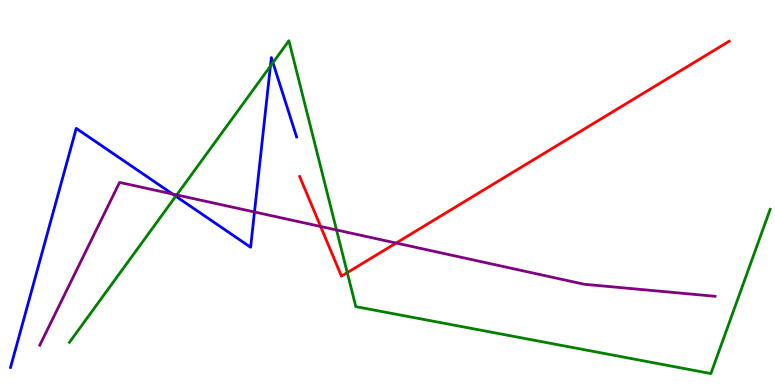[{'lines': ['blue', 'red'], 'intersections': []}, {'lines': ['green', 'red'], 'intersections': [{'x': 4.48, 'y': 2.92}]}, {'lines': ['purple', 'red'], 'intersections': [{'x': 4.14, 'y': 4.12}, {'x': 5.11, 'y': 3.69}]}, {'lines': ['blue', 'green'], 'intersections': [{'x': 2.27, 'y': 4.9}, {'x': 3.49, 'y': 8.28}, {'x': 3.52, 'y': 8.37}]}, {'lines': ['blue', 'purple'], 'intersections': [{'x': 2.23, 'y': 4.96}, {'x': 3.28, 'y': 4.49}]}, {'lines': ['green', 'purple'], 'intersections': [{'x': 2.28, 'y': 4.94}, {'x': 4.34, 'y': 4.03}]}]